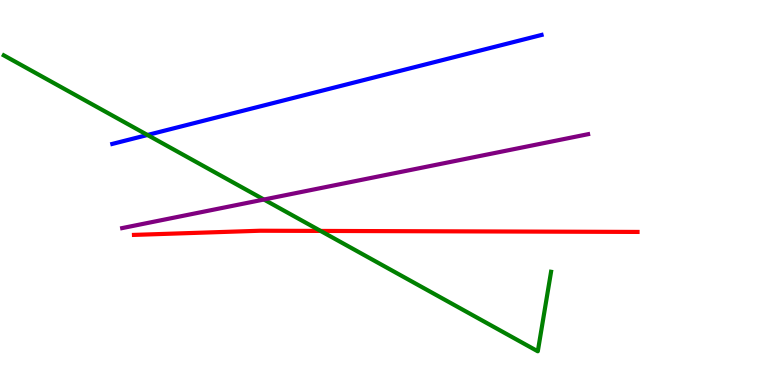[{'lines': ['blue', 'red'], 'intersections': []}, {'lines': ['green', 'red'], 'intersections': [{'x': 4.14, 'y': 4.0}]}, {'lines': ['purple', 'red'], 'intersections': []}, {'lines': ['blue', 'green'], 'intersections': [{'x': 1.9, 'y': 6.49}]}, {'lines': ['blue', 'purple'], 'intersections': []}, {'lines': ['green', 'purple'], 'intersections': [{'x': 3.41, 'y': 4.82}]}]